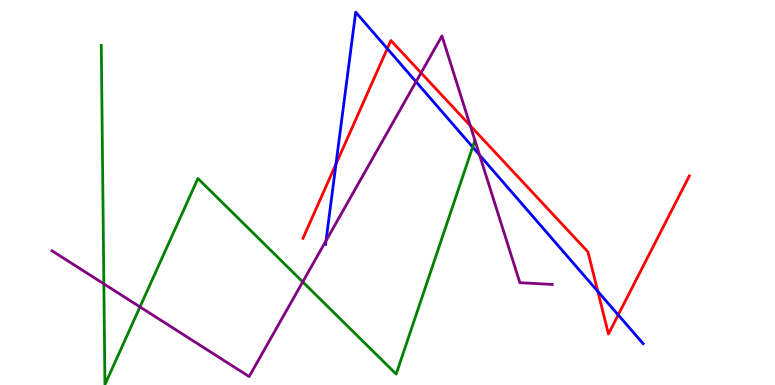[{'lines': ['blue', 'red'], 'intersections': [{'x': 4.34, 'y': 5.74}, {'x': 5.0, 'y': 8.74}, {'x': 7.71, 'y': 2.43}, {'x': 7.98, 'y': 1.82}]}, {'lines': ['green', 'red'], 'intersections': []}, {'lines': ['purple', 'red'], 'intersections': [{'x': 5.43, 'y': 8.11}, {'x': 6.07, 'y': 6.74}]}, {'lines': ['blue', 'green'], 'intersections': [{'x': 6.1, 'y': 6.18}]}, {'lines': ['blue', 'purple'], 'intersections': [{'x': 4.21, 'y': 3.75}, {'x': 5.37, 'y': 7.88}, {'x': 6.19, 'y': 5.97}]}, {'lines': ['green', 'purple'], 'intersections': [{'x': 1.34, 'y': 2.63}, {'x': 1.81, 'y': 2.03}, {'x': 3.91, 'y': 2.68}]}]